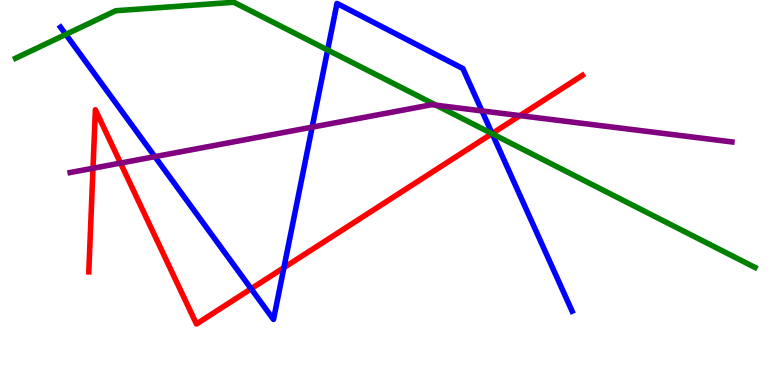[{'lines': ['blue', 'red'], 'intersections': [{'x': 3.24, 'y': 2.5}, {'x': 3.66, 'y': 3.05}, {'x': 6.35, 'y': 6.53}]}, {'lines': ['green', 'red'], 'intersections': [{'x': 6.35, 'y': 6.53}]}, {'lines': ['purple', 'red'], 'intersections': [{'x': 1.2, 'y': 5.63}, {'x': 1.56, 'y': 5.76}, {'x': 6.71, 'y': 7.0}]}, {'lines': ['blue', 'green'], 'intersections': [{'x': 0.849, 'y': 9.11}, {'x': 4.23, 'y': 8.7}, {'x': 6.35, 'y': 6.53}]}, {'lines': ['blue', 'purple'], 'intersections': [{'x': 2.0, 'y': 5.93}, {'x': 4.03, 'y': 6.7}, {'x': 6.22, 'y': 7.12}]}, {'lines': ['green', 'purple'], 'intersections': [{'x': 5.63, 'y': 7.27}]}]